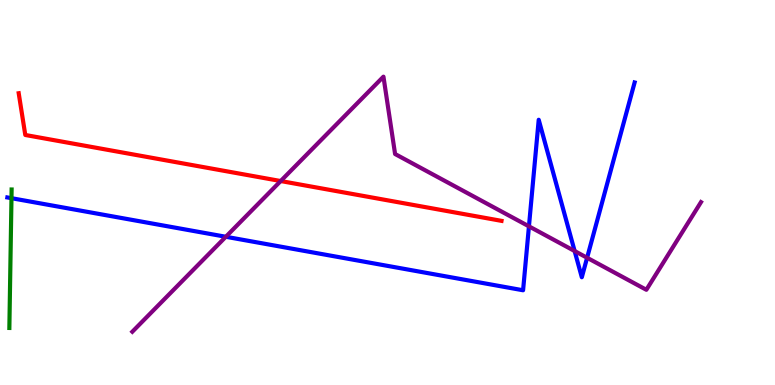[{'lines': ['blue', 'red'], 'intersections': []}, {'lines': ['green', 'red'], 'intersections': []}, {'lines': ['purple', 'red'], 'intersections': [{'x': 3.62, 'y': 5.3}]}, {'lines': ['blue', 'green'], 'intersections': [{'x': 0.148, 'y': 4.85}]}, {'lines': ['blue', 'purple'], 'intersections': [{'x': 2.91, 'y': 3.85}, {'x': 6.83, 'y': 4.12}, {'x': 7.41, 'y': 3.48}, {'x': 7.58, 'y': 3.3}]}, {'lines': ['green', 'purple'], 'intersections': []}]